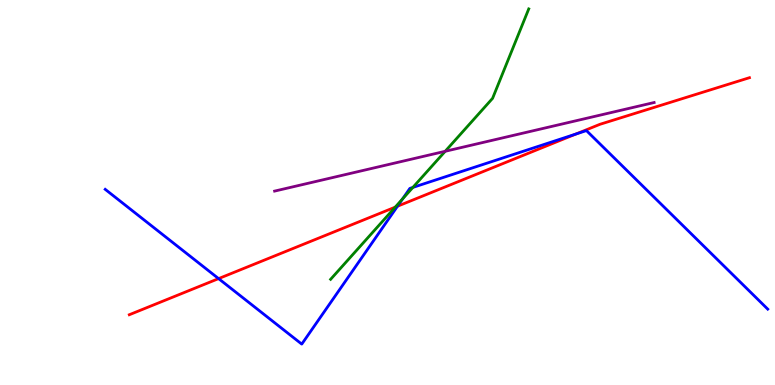[{'lines': ['blue', 'red'], 'intersections': [{'x': 2.82, 'y': 2.76}, {'x': 5.13, 'y': 4.64}, {'x': 7.43, 'y': 6.52}]}, {'lines': ['green', 'red'], 'intersections': [{'x': 5.1, 'y': 4.62}]}, {'lines': ['purple', 'red'], 'intersections': []}, {'lines': ['blue', 'green'], 'intersections': [{'x': 5.19, 'y': 4.83}, {'x': 5.33, 'y': 5.13}]}, {'lines': ['blue', 'purple'], 'intersections': []}, {'lines': ['green', 'purple'], 'intersections': [{'x': 5.74, 'y': 6.07}]}]